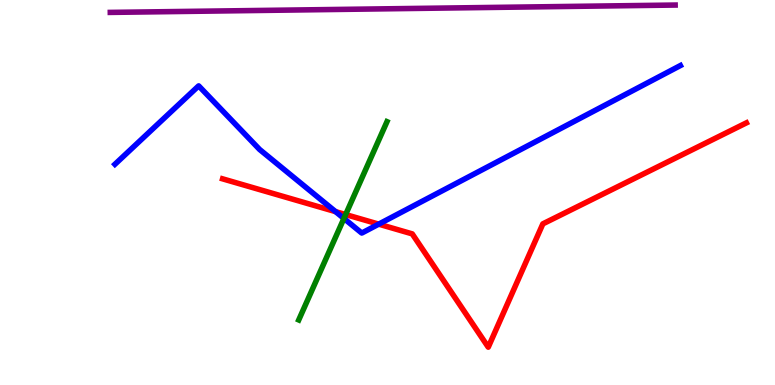[{'lines': ['blue', 'red'], 'intersections': [{'x': 4.33, 'y': 4.5}, {'x': 4.89, 'y': 4.18}]}, {'lines': ['green', 'red'], 'intersections': [{'x': 4.46, 'y': 4.43}]}, {'lines': ['purple', 'red'], 'intersections': []}, {'lines': ['blue', 'green'], 'intersections': [{'x': 4.44, 'y': 4.33}]}, {'lines': ['blue', 'purple'], 'intersections': []}, {'lines': ['green', 'purple'], 'intersections': []}]